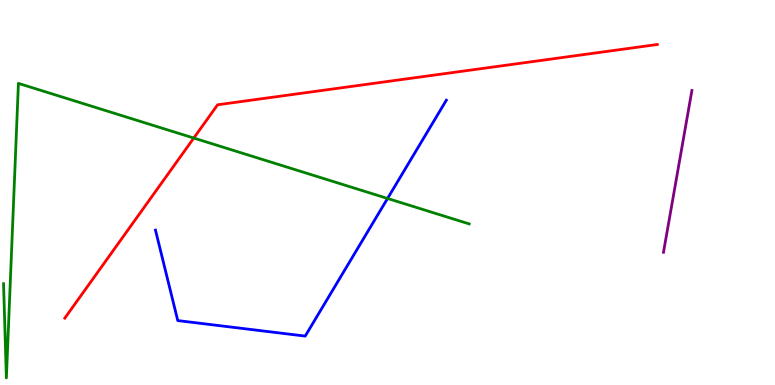[{'lines': ['blue', 'red'], 'intersections': []}, {'lines': ['green', 'red'], 'intersections': [{'x': 2.5, 'y': 6.41}]}, {'lines': ['purple', 'red'], 'intersections': []}, {'lines': ['blue', 'green'], 'intersections': [{'x': 5.0, 'y': 4.85}]}, {'lines': ['blue', 'purple'], 'intersections': []}, {'lines': ['green', 'purple'], 'intersections': []}]